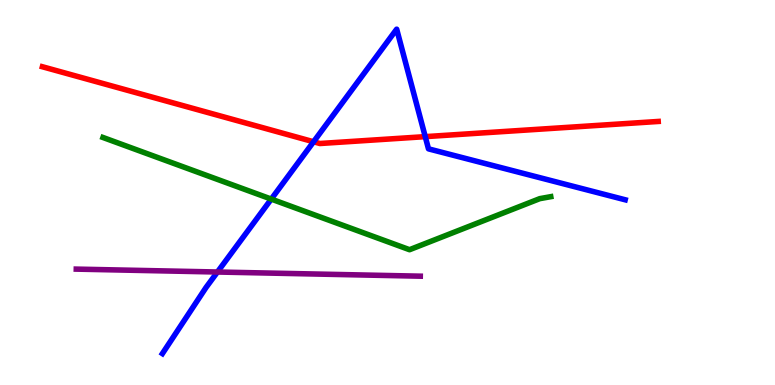[{'lines': ['blue', 'red'], 'intersections': [{'x': 4.05, 'y': 6.32}, {'x': 5.49, 'y': 6.45}]}, {'lines': ['green', 'red'], 'intersections': []}, {'lines': ['purple', 'red'], 'intersections': []}, {'lines': ['blue', 'green'], 'intersections': [{'x': 3.5, 'y': 4.83}]}, {'lines': ['blue', 'purple'], 'intersections': [{'x': 2.81, 'y': 2.93}]}, {'lines': ['green', 'purple'], 'intersections': []}]